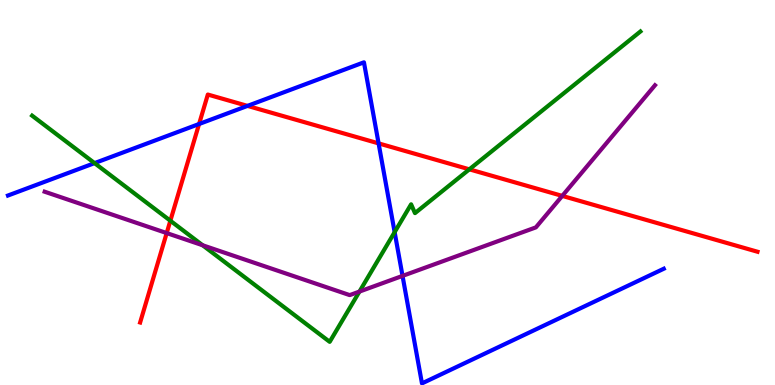[{'lines': ['blue', 'red'], 'intersections': [{'x': 2.57, 'y': 6.78}, {'x': 3.19, 'y': 7.25}, {'x': 4.89, 'y': 6.28}]}, {'lines': ['green', 'red'], 'intersections': [{'x': 2.2, 'y': 4.27}, {'x': 6.06, 'y': 5.6}]}, {'lines': ['purple', 'red'], 'intersections': [{'x': 2.15, 'y': 3.95}, {'x': 7.25, 'y': 4.91}]}, {'lines': ['blue', 'green'], 'intersections': [{'x': 1.22, 'y': 5.76}, {'x': 5.09, 'y': 3.97}]}, {'lines': ['blue', 'purple'], 'intersections': [{'x': 5.19, 'y': 2.83}]}, {'lines': ['green', 'purple'], 'intersections': [{'x': 2.61, 'y': 3.63}, {'x': 4.64, 'y': 2.43}]}]